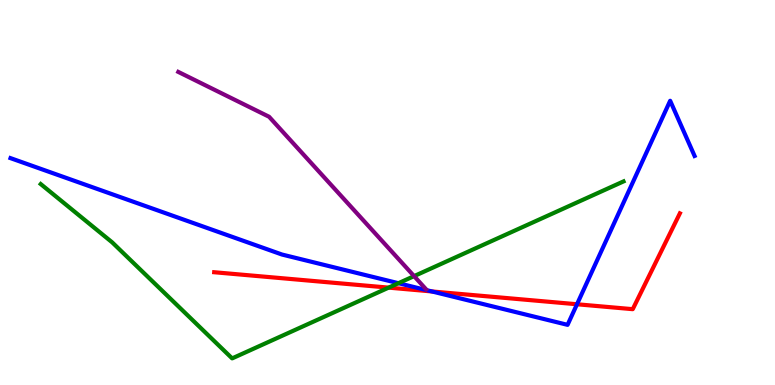[{'lines': ['blue', 'red'], 'intersections': [{'x': 5.57, 'y': 2.43}, {'x': 7.45, 'y': 2.1}]}, {'lines': ['green', 'red'], 'intersections': [{'x': 5.01, 'y': 2.53}]}, {'lines': ['purple', 'red'], 'intersections': []}, {'lines': ['blue', 'green'], 'intersections': [{'x': 5.14, 'y': 2.64}]}, {'lines': ['blue', 'purple'], 'intersections': []}, {'lines': ['green', 'purple'], 'intersections': [{'x': 5.34, 'y': 2.83}]}]